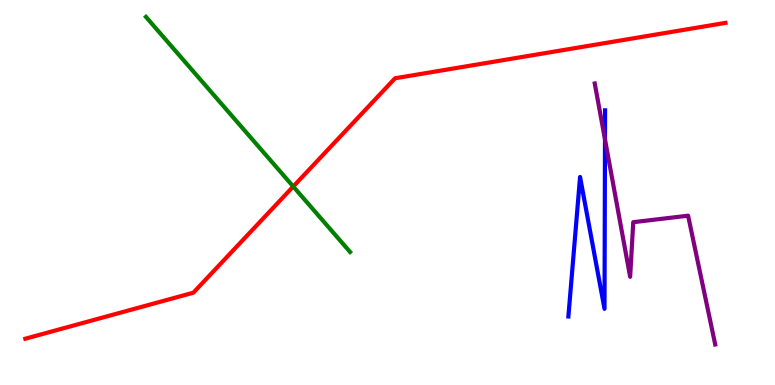[{'lines': ['blue', 'red'], 'intersections': []}, {'lines': ['green', 'red'], 'intersections': [{'x': 3.78, 'y': 5.16}]}, {'lines': ['purple', 'red'], 'intersections': []}, {'lines': ['blue', 'green'], 'intersections': []}, {'lines': ['blue', 'purple'], 'intersections': [{'x': 7.81, 'y': 6.38}]}, {'lines': ['green', 'purple'], 'intersections': []}]